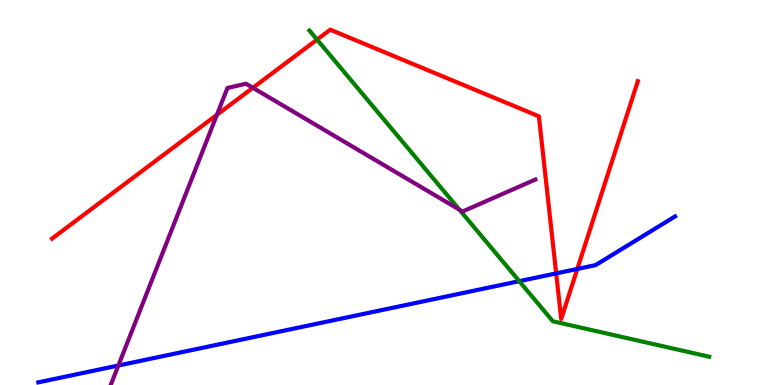[{'lines': ['blue', 'red'], 'intersections': [{'x': 7.18, 'y': 2.9}, {'x': 7.45, 'y': 3.01}]}, {'lines': ['green', 'red'], 'intersections': [{'x': 4.09, 'y': 8.97}]}, {'lines': ['purple', 'red'], 'intersections': [{'x': 2.8, 'y': 7.02}, {'x': 3.26, 'y': 7.72}]}, {'lines': ['blue', 'green'], 'intersections': [{'x': 6.7, 'y': 2.7}]}, {'lines': ['blue', 'purple'], 'intersections': [{'x': 1.53, 'y': 0.506}]}, {'lines': ['green', 'purple'], 'intersections': [{'x': 5.93, 'y': 4.55}]}]